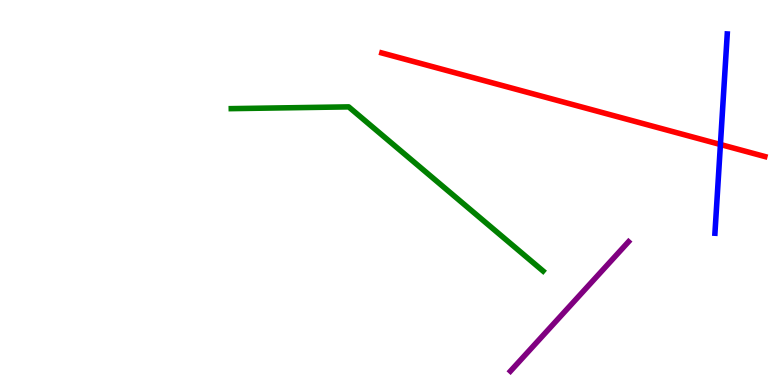[{'lines': ['blue', 'red'], 'intersections': [{'x': 9.3, 'y': 6.25}]}, {'lines': ['green', 'red'], 'intersections': []}, {'lines': ['purple', 'red'], 'intersections': []}, {'lines': ['blue', 'green'], 'intersections': []}, {'lines': ['blue', 'purple'], 'intersections': []}, {'lines': ['green', 'purple'], 'intersections': []}]